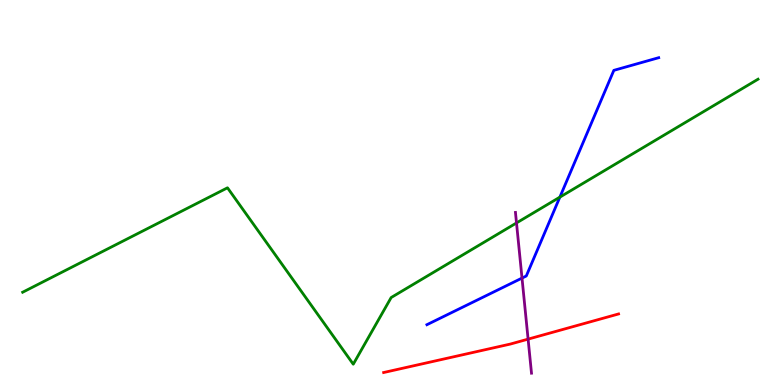[{'lines': ['blue', 'red'], 'intersections': []}, {'lines': ['green', 'red'], 'intersections': []}, {'lines': ['purple', 'red'], 'intersections': [{'x': 6.81, 'y': 1.19}]}, {'lines': ['blue', 'green'], 'intersections': [{'x': 7.22, 'y': 4.88}]}, {'lines': ['blue', 'purple'], 'intersections': [{'x': 6.74, 'y': 2.78}]}, {'lines': ['green', 'purple'], 'intersections': [{'x': 6.66, 'y': 4.21}]}]